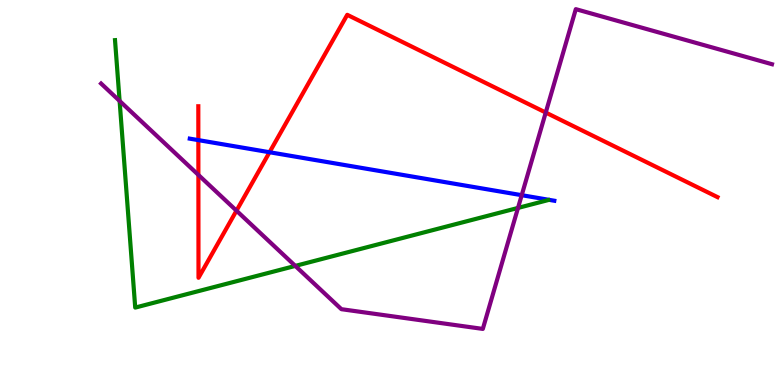[{'lines': ['blue', 'red'], 'intersections': [{'x': 2.56, 'y': 6.36}, {'x': 3.48, 'y': 6.05}]}, {'lines': ['green', 'red'], 'intersections': []}, {'lines': ['purple', 'red'], 'intersections': [{'x': 2.56, 'y': 5.46}, {'x': 3.05, 'y': 4.53}, {'x': 7.04, 'y': 7.08}]}, {'lines': ['blue', 'green'], 'intersections': []}, {'lines': ['blue', 'purple'], 'intersections': [{'x': 6.73, 'y': 4.93}]}, {'lines': ['green', 'purple'], 'intersections': [{'x': 1.54, 'y': 7.38}, {'x': 3.81, 'y': 3.09}, {'x': 6.68, 'y': 4.6}]}]